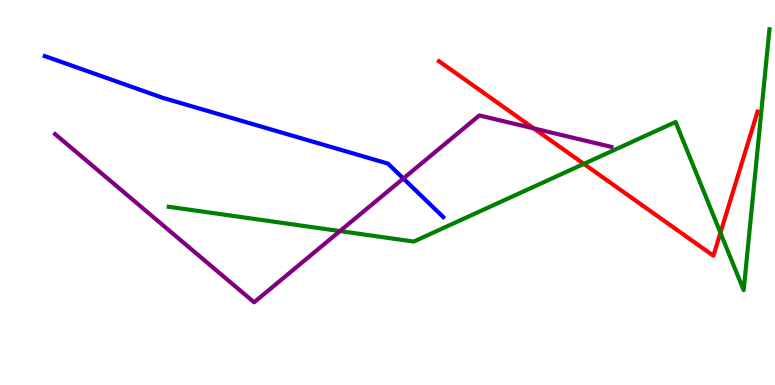[{'lines': ['blue', 'red'], 'intersections': []}, {'lines': ['green', 'red'], 'intersections': [{'x': 7.53, 'y': 5.74}, {'x': 9.3, 'y': 3.95}]}, {'lines': ['purple', 'red'], 'intersections': [{'x': 6.89, 'y': 6.66}]}, {'lines': ['blue', 'green'], 'intersections': []}, {'lines': ['blue', 'purple'], 'intersections': [{'x': 5.2, 'y': 5.36}]}, {'lines': ['green', 'purple'], 'intersections': [{'x': 4.39, 'y': 4.0}]}]